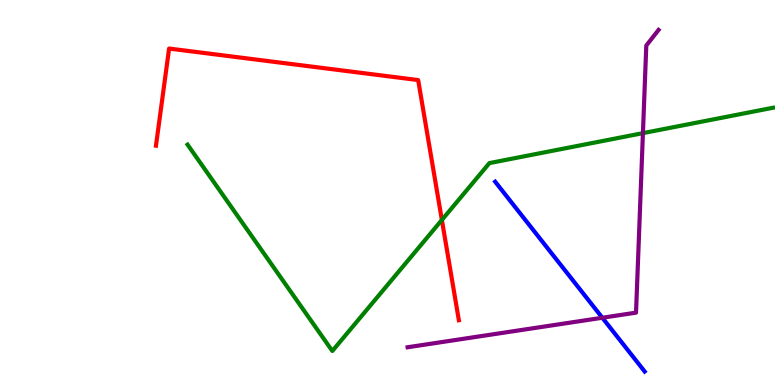[{'lines': ['blue', 'red'], 'intersections': []}, {'lines': ['green', 'red'], 'intersections': [{'x': 5.7, 'y': 4.29}]}, {'lines': ['purple', 'red'], 'intersections': []}, {'lines': ['blue', 'green'], 'intersections': []}, {'lines': ['blue', 'purple'], 'intersections': [{'x': 7.77, 'y': 1.75}]}, {'lines': ['green', 'purple'], 'intersections': [{'x': 8.3, 'y': 6.54}]}]